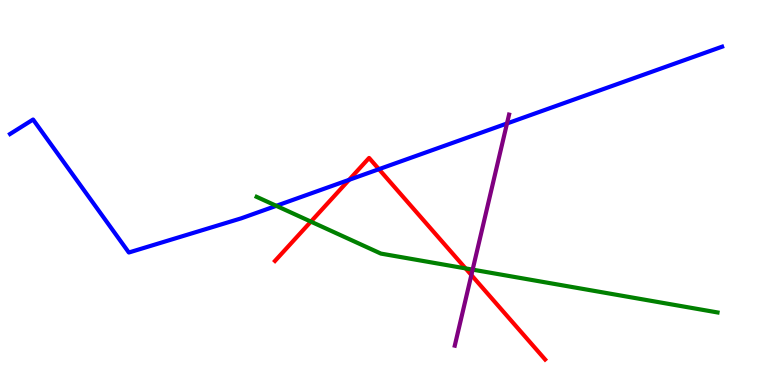[{'lines': ['blue', 'red'], 'intersections': [{'x': 4.5, 'y': 5.33}, {'x': 4.89, 'y': 5.61}]}, {'lines': ['green', 'red'], 'intersections': [{'x': 4.01, 'y': 4.24}, {'x': 6.01, 'y': 3.03}]}, {'lines': ['purple', 'red'], 'intersections': [{'x': 6.08, 'y': 2.86}]}, {'lines': ['blue', 'green'], 'intersections': [{'x': 3.57, 'y': 4.65}]}, {'lines': ['blue', 'purple'], 'intersections': [{'x': 6.54, 'y': 6.79}]}, {'lines': ['green', 'purple'], 'intersections': [{'x': 6.1, 'y': 3.0}]}]